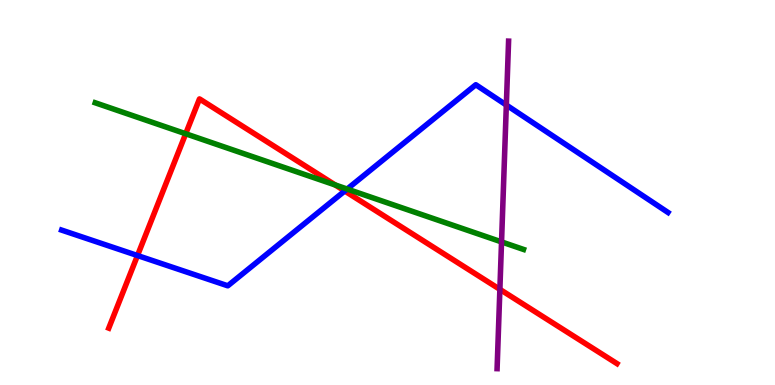[{'lines': ['blue', 'red'], 'intersections': [{'x': 1.77, 'y': 3.36}, {'x': 4.45, 'y': 5.04}]}, {'lines': ['green', 'red'], 'intersections': [{'x': 2.4, 'y': 6.53}, {'x': 4.33, 'y': 5.2}]}, {'lines': ['purple', 'red'], 'intersections': [{'x': 6.45, 'y': 2.48}]}, {'lines': ['blue', 'green'], 'intersections': [{'x': 4.48, 'y': 5.09}]}, {'lines': ['blue', 'purple'], 'intersections': [{'x': 6.53, 'y': 7.27}]}, {'lines': ['green', 'purple'], 'intersections': [{'x': 6.47, 'y': 3.72}]}]